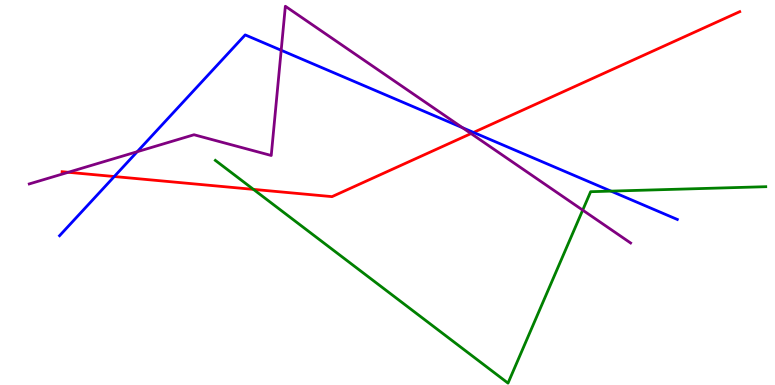[{'lines': ['blue', 'red'], 'intersections': [{'x': 1.47, 'y': 5.41}, {'x': 6.11, 'y': 6.56}]}, {'lines': ['green', 'red'], 'intersections': [{'x': 3.27, 'y': 5.08}]}, {'lines': ['purple', 'red'], 'intersections': [{'x': 0.881, 'y': 5.52}, {'x': 6.08, 'y': 6.53}]}, {'lines': ['blue', 'green'], 'intersections': [{'x': 7.88, 'y': 5.04}]}, {'lines': ['blue', 'purple'], 'intersections': [{'x': 1.77, 'y': 6.06}, {'x': 3.63, 'y': 8.69}, {'x': 5.97, 'y': 6.68}]}, {'lines': ['green', 'purple'], 'intersections': [{'x': 7.52, 'y': 4.54}]}]